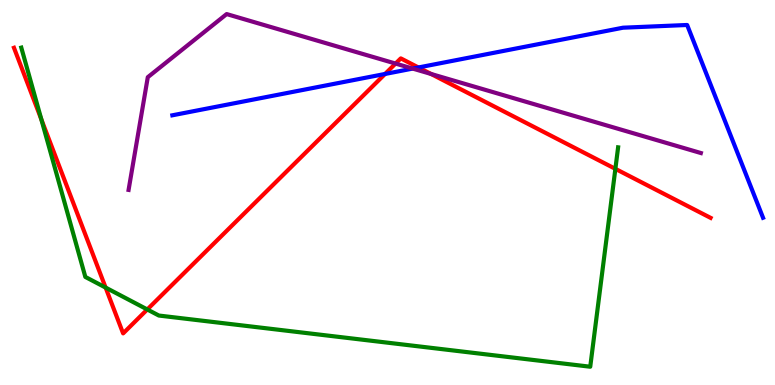[{'lines': ['blue', 'red'], 'intersections': [{'x': 4.97, 'y': 8.08}, {'x': 5.4, 'y': 8.25}]}, {'lines': ['green', 'red'], 'intersections': [{'x': 0.534, 'y': 6.9}, {'x': 1.36, 'y': 2.53}, {'x': 1.9, 'y': 1.96}, {'x': 7.94, 'y': 5.61}]}, {'lines': ['purple', 'red'], 'intersections': [{'x': 5.1, 'y': 8.35}, {'x': 5.56, 'y': 8.08}]}, {'lines': ['blue', 'green'], 'intersections': []}, {'lines': ['blue', 'purple'], 'intersections': [{'x': 5.33, 'y': 8.22}]}, {'lines': ['green', 'purple'], 'intersections': []}]